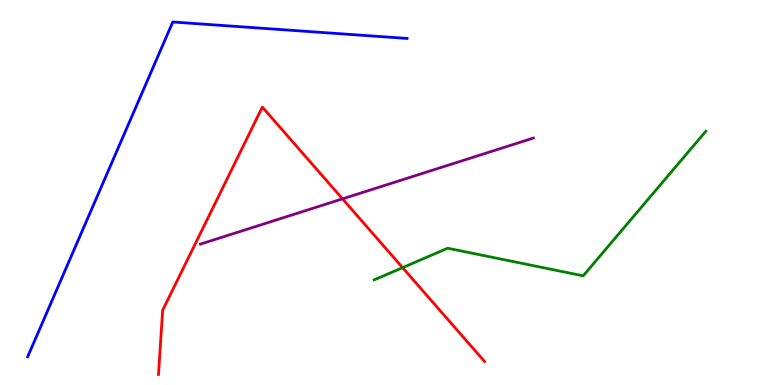[{'lines': ['blue', 'red'], 'intersections': []}, {'lines': ['green', 'red'], 'intersections': [{'x': 5.19, 'y': 3.05}]}, {'lines': ['purple', 'red'], 'intersections': [{'x': 4.42, 'y': 4.83}]}, {'lines': ['blue', 'green'], 'intersections': []}, {'lines': ['blue', 'purple'], 'intersections': []}, {'lines': ['green', 'purple'], 'intersections': []}]